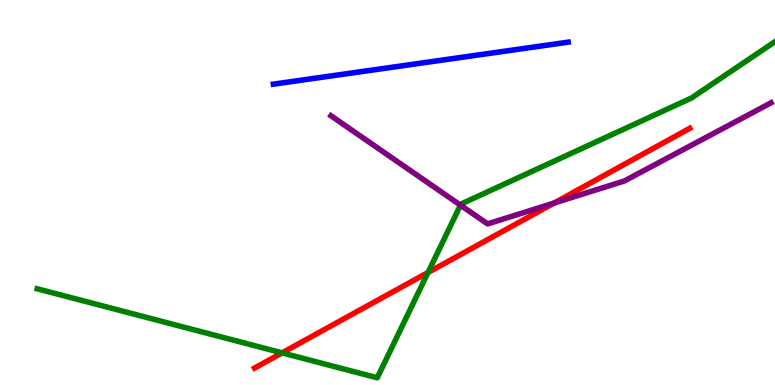[{'lines': ['blue', 'red'], 'intersections': []}, {'lines': ['green', 'red'], 'intersections': [{'x': 3.64, 'y': 0.834}, {'x': 5.52, 'y': 2.92}]}, {'lines': ['purple', 'red'], 'intersections': [{'x': 7.15, 'y': 4.73}]}, {'lines': ['blue', 'green'], 'intersections': []}, {'lines': ['blue', 'purple'], 'intersections': []}, {'lines': ['green', 'purple'], 'intersections': [{'x': 5.94, 'y': 4.67}]}]